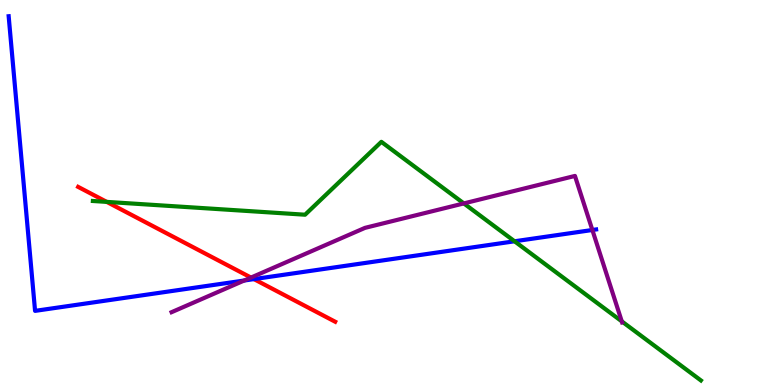[{'lines': ['blue', 'red'], 'intersections': [{'x': 3.28, 'y': 2.75}]}, {'lines': ['green', 'red'], 'intersections': [{'x': 1.38, 'y': 4.76}]}, {'lines': ['purple', 'red'], 'intersections': [{'x': 3.24, 'y': 2.79}]}, {'lines': ['blue', 'green'], 'intersections': [{'x': 6.64, 'y': 3.73}]}, {'lines': ['blue', 'purple'], 'intersections': [{'x': 3.15, 'y': 2.71}, {'x': 7.64, 'y': 4.03}]}, {'lines': ['green', 'purple'], 'intersections': [{'x': 5.98, 'y': 4.72}, {'x': 8.02, 'y': 1.65}]}]